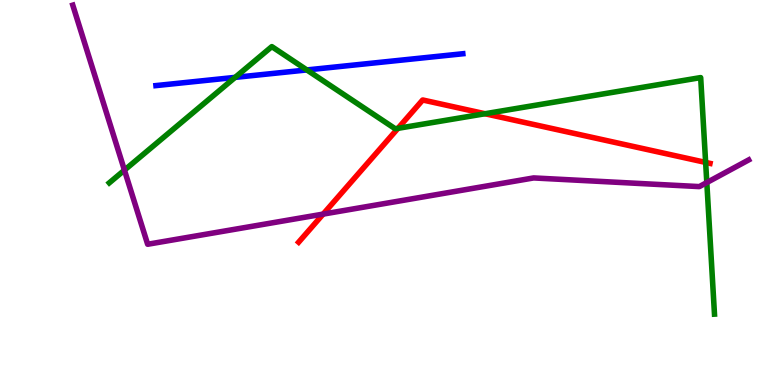[{'lines': ['blue', 'red'], 'intersections': []}, {'lines': ['green', 'red'], 'intersections': [{'x': 5.14, 'y': 6.67}, {'x': 6.26, 'y': 7.05}, {'x': 9.1, 'y': 5.78}]}, {'lines': ['purple', 'red'], 'intersections': [{'x': 4.17, 'y': 4.44}]}, {'lines': ['blue', 'green'], 'intersections': [{'x': 3.03, 'y': 7.99}, {'x': 3.96, 'y': 8.18}]}, {'lines': ['blue', 'purple'], 'intersections': []}, {'lines': ['green', 'purple'], 'intersections': [{'x': 1.61, 'y': 5.58}, {'x': 9.12, 'y': 5.26}]}]